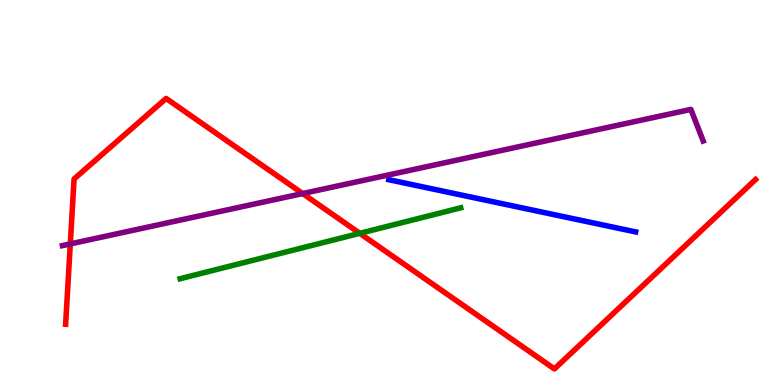[{'lines': ['blue', 'red'], 'intersections': []}, {'lines': ['green', 'red'], 'intersections': [{'x': 4.64, 'y': 3.94}]}, {'lines': ['purple', 'red'], 'intersections': [{'x': 0.907, 'y': 3.66}, {'x': 3.91, 'y': 4.97}]}, {'lines': ['blue', 'green'], 'intersections': []}, {'lines': ['blue', 'purple'], 'intersections': []}, {'lines': ['green', 'purple'], 'intersections': []}]